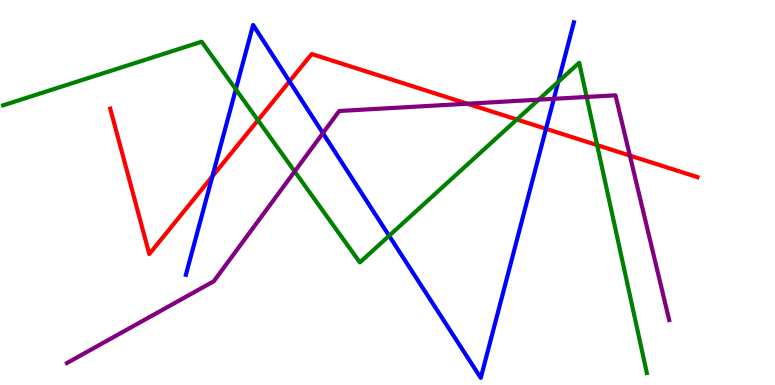[{'lines': ['blue', 'red'], 'intersections': [{'x': 2.74, 'y': 5.42}, {'x': 3.74, 'y': 7.89}, {'x': 7.05, 'y': 6.65}]}, {'lines': ['green', 'red'], 'intersections': [{'x': 3.33, 'y': 6.88}, {'x': 6.67, 'y': 6.9}, {'x': 7.71, 'y': 6.23}]}, {'lines': ['purple', 'red'], 'intersections': [{'x': 6.03, 'y': 7.31}, {'x': 8.13, 'y': 5.96}]}, {'lines': ['blue', 'green'], 'intersections': [{'x': 3.04, 'y': 7.68}, {'x': 5.02, 'y': 3.88}, {'x': 7.2, 'y': 7.88}]}, {'lines': ['blue', 'purple'], 'intersections': [{'x': 4.17, 'y': 6.54}, {'x': 7.15, 'y': 7.43}]}, {'lines': ['green', 'purple'], 'intersections': [{'x': 3.8, 'y': 5.55}, {'x': 6.95, 'y': 7.41}, {'x': 7.57, 'y': 7.48}]}]